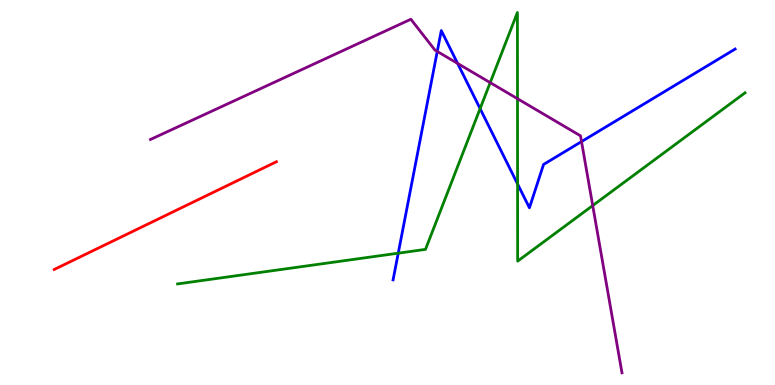[{'lines': ['blue', 'red'], 'intersections': []}, {'lines': ['green', 'red'], 'intersections': []}, {'lines': ['purple', 'red'], 'intersections': []}, {'lines': ['blue', 'green'], 'intersections': [{'x': 5.14, 'y': 3.42}, {'x': 6.19, 'y': 7.18}, {'x': 6.68, 'y': 5.22}]}, {'lines': ['blue', 'purple'], 'intersections': [{'x': 5.64, 'y': 8.66}, {'x': 5.9, 'y': 8.35}, {'x': 7.5, 'y': 6.32}]}, {'lines': ['green', 'purple'], 'intersections': [{'x': 6.33, 'y': 7.85}, {'x': 6.68, 'y': 7.44}, {'x': 7.65, 'y': 4.66}]}]